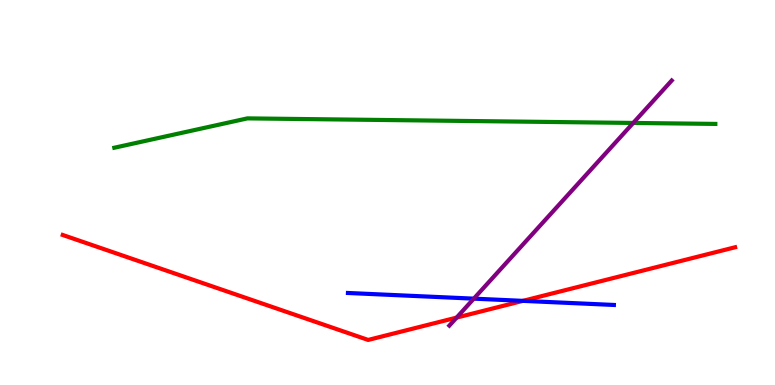[{'lines': ['blue', 'red'], 'intersections': [{'x': 6.75, 'y': 2.19}]}, {'lines': ['green', 'red'], 'intersections': []}, {'lines': ['purple', 'red'], 'intersections': [{'x': 5.89, 'y': 1.75}]}, {'lines': ['blue', 'green'], 'intersections': []}, {'lines': ['blue', 'purple'], 'intersections': [{'x': 6.11, 'y': 2.24}]}, {'lines': ['green', 'purple'], 'intersections': [{'x': 8.17, 'y': 6.81}]}]